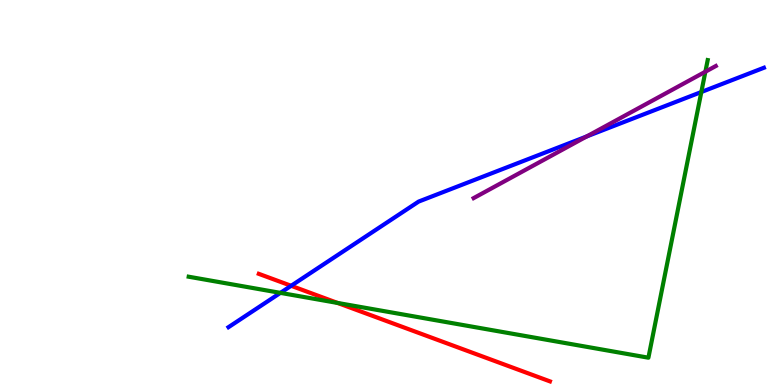[{'lines': ['blue', 'red'], 'intersections': [{'x': 3.76, 'y': 2.58}]}, {'lines': ['green', 'red'], 'intersections': [{'x': 4.36, 'y': 2.13}]}, {'lines': ['purple', 'red'], 'intersections': []}, {'lines': ['blue', 'green'], 'intersections': [{'x': 3.62, 'y': 2.39}, {'x': 9.05, 'y': 7.61}]}, {'lines': ['blue', 'purple'], 'intersections': [{'x': 7.57, 'y': 6.46}]}, {'lines': ['green', 'purple'], 'intersections': [{'x': 9.1, 'y': 8.14}]}]